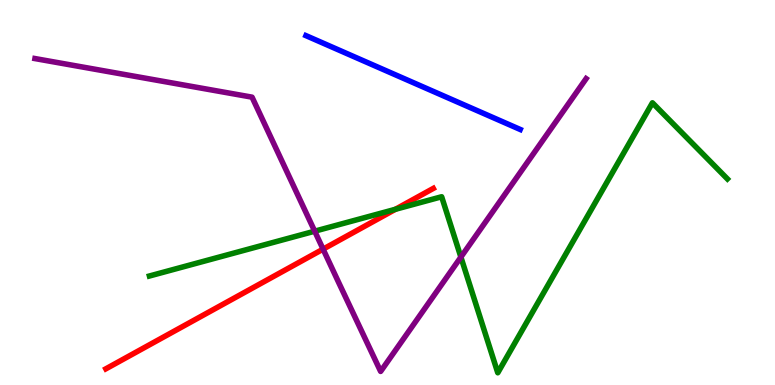[{'lines': ['blue', 'red'], 'intersections': []}, {'lines': ['green', 'red'], 'intersections': [{'x': 5.1, 'y': 4.56}]}, {'lines': ['purple', 'red'], 'intersections': [{'x': 4.17, 'y': 3.53}]}, {'lines': ['blue', 'green'], 'intersections': []}, {'lines': ['blue', 'purple'], 'intersections': []}, {'lines': ['green', 'purple'], 'intersections': [{'x': 4.06, 'y': 4.0}, {'x': 5.95, 'y': 3.32}]}]